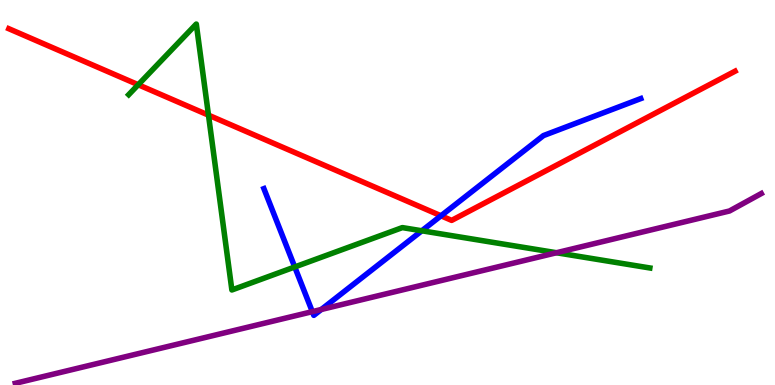[{'lines': ['blue', 'red'], 'intersections': [{'x': 5.69, 'y': 4.4}]}, {'lines': ['green', 'red'], 'intersections': [{'x': 1.78, 'y': 7.8}, {'x': 2.69, 'y': 7.01}]}, {'lines': ['purple', 'red'], 'intersections': []}, {'lines': ['blue', 'green'], 'intersections': [{'x': 3.8, 'y': 3.07}, {'x': 5.44, 'y': 4.01}]}, {'lines': ['blue', 'purple'], 'intersections': [{'x': 4.03, 'y': 1.91}, {'x': 4.15, 'y': 1.96}]}, {'lines': ['green', 'purple'], 'intersections': [{'x': 7.18, 'y': 3.44}]}]